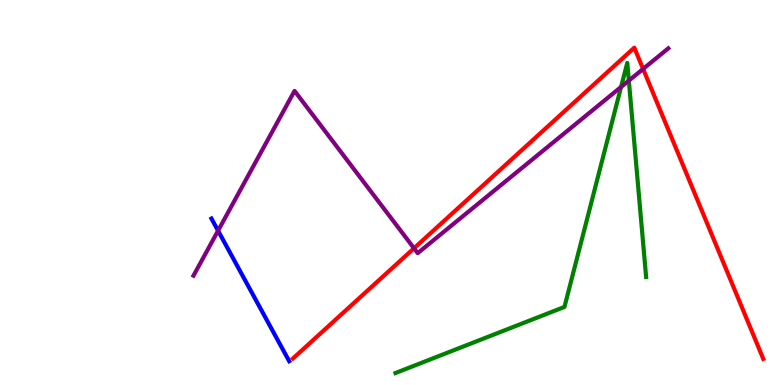[{'lines': ['blue', 'red'], 'intersections': []}, {'lines': ['green', 'red'], 'intersections': []}, {'lines': ['purple', 'red'], 'intersections': [{'x': 5.34, 'y': 3.55}, {'x': 8.3, 'y': 8.21}]}, {'lines': ['blue', 'green'], 'intersections': []}, {'lines': ['blue', 'purple'], 'intersections': [{'x': 2.81, 'y': 4.01}]}, {'lines': ['green', 'purple'], 'intersections': [{'x': 8.01, 'y': 7.74}, {'x': 8.11, 'y': 7.91}]}]